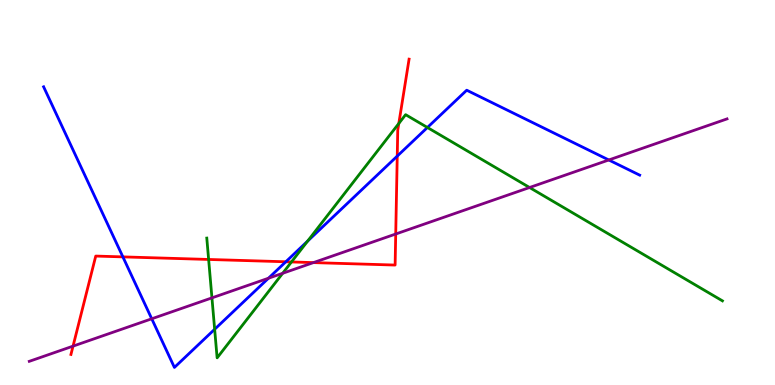[{'lines': ['blue', 'red'], 'intersections': [{'x': 1.59, 'y': 3.33}, {'x': 3.69, 'y': 3.2}, {'x': 5.13, 'y': 5.95}]}, {'lines': ['green', 'red'], 'intersections': [{'x': 2.69, 'y': 3.26}, {'x': 3.76, 'y': 3.2}, {'x': 5.15, 'y': 6.79}]}, {'lines': ['purple', 'red'], 'intersections': [{'x': 0.943, 'y': 1.01}, {'x': 4.04, 'y': 3.18}, {'x': 5.11, 'y': 3.92}]}, {'lines': ['blue', 'green'], 'intersections': [{'x': 2.77, 'y': 1.45}, {'x': 3.97, 'y': 3.74}, {'x': 5.52, 'y': 6.69}]}, {'lines': ['blue', 'purple'], 'intersections': [{'x': 1.96, 'y': 1.72}, {'x': 3.46, 'y': 2.77}, {'x': 7.86, 'y': 5.84}]}, {'lines': ['green', 'purple'], 'intersections': [{'x': 2.73, 'y': 2.26}, {'x': 3.65, 'y': 2.9}, {'x': 6.83, 'y': 5.13}]}]